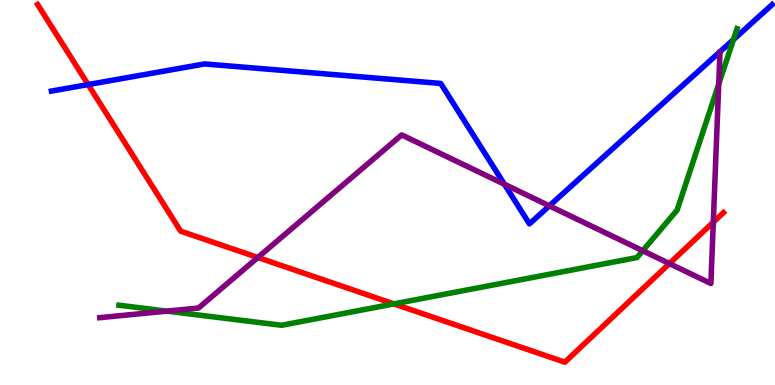[{'lines': ['blue', 'red'], 'intersections': [{'x': 1.14, 'y': 7.8}]}, {'lines': ['green', 'red'], 'intersections': [{'x': 5.08, 'y': 2.11}]}, {'lines': ['purple', 'red'], 'intersections': [{'x': 3.33, 'y': 3.31}, {'x': 8.64, 'y': 3.15}, {'x': 9.2, 'y': 4.23}]}, {'lines': ['blue', 'green'], 'intersections': [{'x': 9.46, 'y': 8.97}]}, {'lines': ['blue', 'purple'], 'intersections': [{'x': 6.51, 'y': 5.21}, {'x': 7.09, 'y': 4.65}]}, {'lines': ['green', 'purple'], 'intersections': [{'x': 2.15, 'y': 1.92}, {'x': 8.29, 'y': 3.49}, {'x': 9.27, 'y': 7.82}]}]